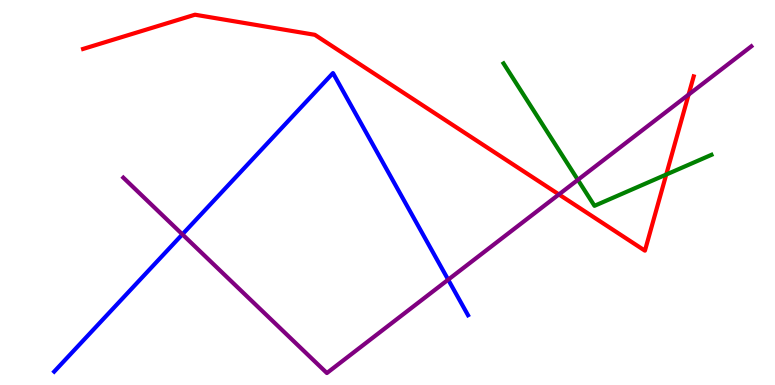[{'lines': ['blue', 'red'], 'intersections': []}, {'lines': ['green', 'red'], 'intersections': [{'x': 8.6, 'y': 5.47}]}, {'lines': ['purple', 'red'], 'intersections': [{'x': 7.21, 'y': 4.95}, {'x': 8.89, 'y': 7.54}]}, {'lines': ['blue', 'green'], 'intersections': []}, {'lines': ['blue', 'purple'], 'intersections': [{'x': 2.35, 'y': 3.91}, {'x': 5.78, 'y': 2.74}]}, {'lines': ['green', 'purple'], 'intersections': [{'x': 7.46, 'y': 5.33}]}]